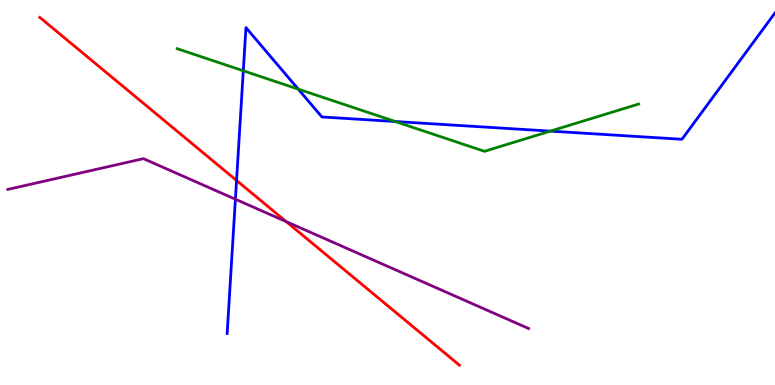[{'lines': ['blue', 'red'], 'intersections': [{'x': 3.05, 'y': 5.31}]}, {'lines': ['green', 'red'], 'intersections': []}, {'lines': ['purple', 'red'], 'intersections': [{'x': 3.69, 'y': 4.24}]}, {'lines': ['blue', 'green'], 'intersections': [{'x': 3.14, 'y': 8.16}, {'x': 3.85, 'y': 7.69}, {'x': 5.1, 'y': 6.84}, {'x': 7.1, 'y': 6.59}]}, {'lines': ['blue', 'purple'], 'intersections': [{'x': 3.04, 'y': 4.83}]}, {'lines': ['green', 'purple'], 'intersections': []}]